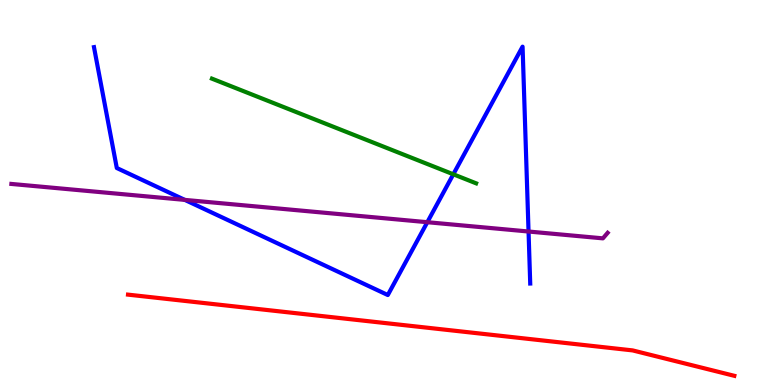[{'lines': ['blue', 'red'], 'intersections': []}, {'lines': ['green', 'red'], 'intersections': []}, {'lines': ['purple', 'red'], 'intersections': []}, {'lines': ['blue', 'green'], 'intersections': [{'x': 5.85, 'y': 5.47}]}, {'lines': ['blue', 'purple'], 'intersections': [{'x': 2.38, 'y': 4.81}, {'x': 5.51, 'y': 4.23}, {'x': 6.82, 'y': 3.99}]}, {'lines': ['green', 'purple'], 'intersections': []}]